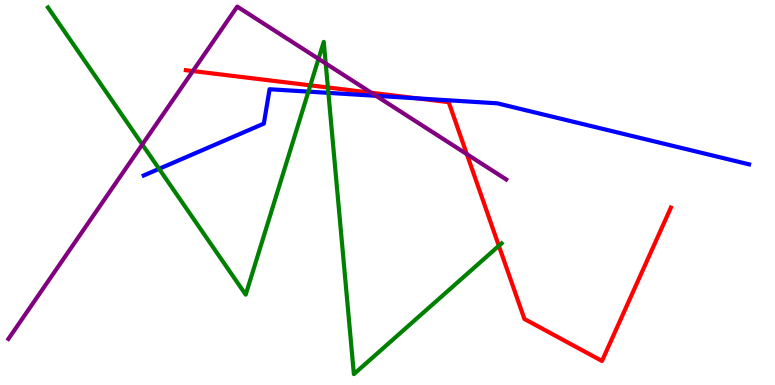[{'lines': ['blue', 'red'], 'intersections': [{'x': 5.39, 'y': 7.44}]}, {'lines': ['green', 'red'], 'intersections': [{'x': 4.0, 'y': 7.78}, {'x': 4.23, 'y': 7.73}, {'x': 6.44, 'y': 3.62}]}, {'lines': ['purple', 'red'], 'intersections': [{'x': 2.49, 'y': 8.15}, {'x': 4.79, 'y': 7.59}, {'x': 6.02, 'y': 6.0}]}, {'lines': ['blue', 'green'], 'intersections': [{'x': 2.05, 'y': 5.61}, {'x': 3.98, 'y': 7.62}, {'x': 4.24, 'y': 7.59}]}, {'lines': ['blue', 'purple'], 'intersections': [{'x': 4.85, 'y': 7.51}]}, {'lines': ['green', 'purple'], 'intersections': [{'x': 1.84, 'y': 6.25}, {'x': 4.11, 'y': 8.47}, {'x': 4.2, 'y': 8.35}]}]